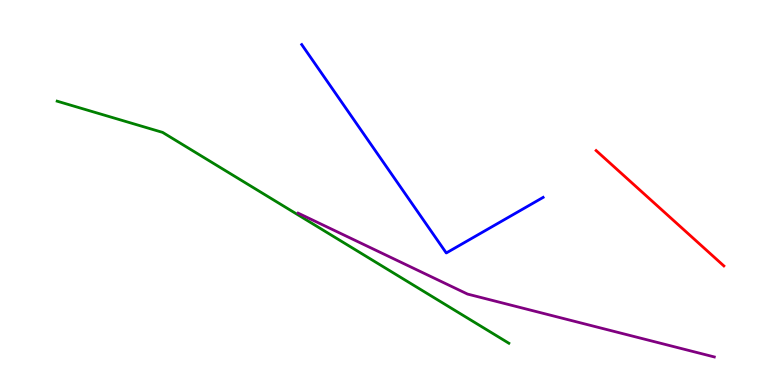[{'lines': ['blue', 'red'], 'intersections': []}, {'lines': ['green', 'red'], 'intersections': []}, {'lines': ['purple', 'red'], 'intersections': []}, {'lines': ['blue', 'green'], 'intersections': []}, {'lines': ['blue', 'purple'], 'intersections': []}, {'lines': ['green', 'purple'], 'intersections': []}]